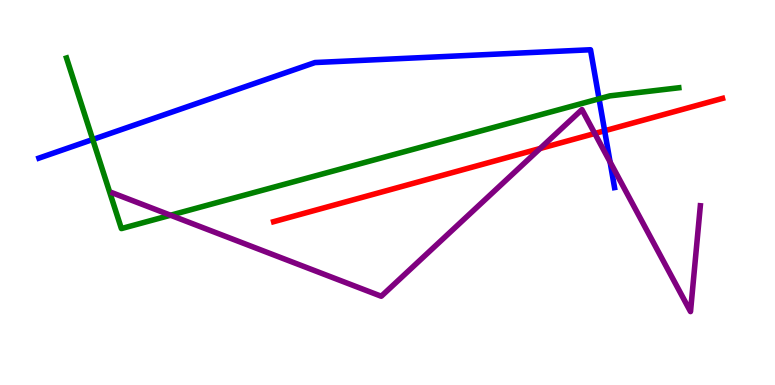[{'lines': ['blue', 'red'], 'intersections': [{'x': 7.8, 'y': 6.6}]}, {'lines': ['green', 'red'], 'intersections': []}, {'lines': ['purple', 'red'], 'intersections': [{'x': 6.97, 'y': 6.14}, {'x': 7.67, 'y': 6.53}]}, {'lines': ['blue', 'green'], 'intersections': [{'x': 1.2, 'y': 6.38}, {'x': 7.73, 'y': 7.43}]}, {'lines': ['blue', 'purple'], 'intersections': [{'x': 7.87, 'y': 5.79}]}, {'lines': ['green', 'purple'], 'intersections': [{'x': 2.2, 'y': 4.41}]}]